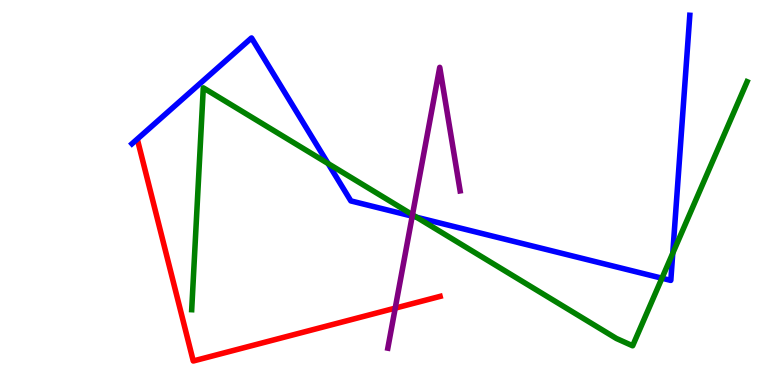[{'lines': ['blue', 'red'], 'intersections': []}, {'lines': ['green', 'red'], 'intersections': []}, {'lines': ['purple', 'red'], 'intersections': [{'x': 5.1, 'y': 2.0}]}, {'lines': ['blue', 'green'], 'intersections': [{'x': 4.23, 'y': 5.75}, {'x': 5.38, 'y': 4.36}, {'x': 8.54, 'y': 2.77}, {'x': 8.68, 'y': 3.42}]}, {'lines': ['blue', 'purple'], 'intersections': [{'x': 5.32, 'y': 4.39}]}, {'lines': ['green', 'purple'], 'intersections': [{'x': 5.32, 'y': 4.42}]}]